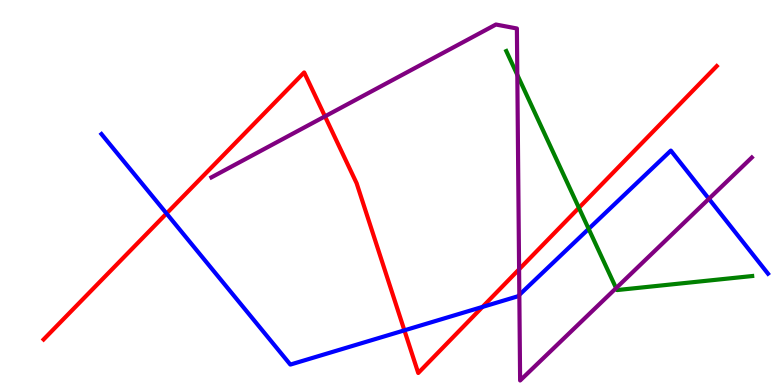[{'lines': ['blue', 'red'], 'intersections': [{'x': 2.15, 'y': 4.45}, {'x': 5.22, 'y': 1.42}, {'x': 6.23, 'y': 2.03}]}, {'lines': ['green', 'red'], 'intersections': [{'x': 7.47, 'y': 4.6}]}, {'lines': ['purple', 'red'], 'intersections': [{'x': 4.19, 'y': 6.98}, {'x': 6.7, 'y': 3.01}]}, {'lines': ['blue', 'green'], 'intersections': [{'x': 7.6, 'y': 4.06}]}, {'lines': ['blue', 'purple'], 'intersections': [{'x': 6.7, 'y': 2.34}, {'x': 9.15, 'y': 4.84}]}, {'lines': ['green', 'purple'], 'intersections': [{'x': 6.67, 'y': 8.06}, {'x': 7.95, 'y': 2.52}]}]